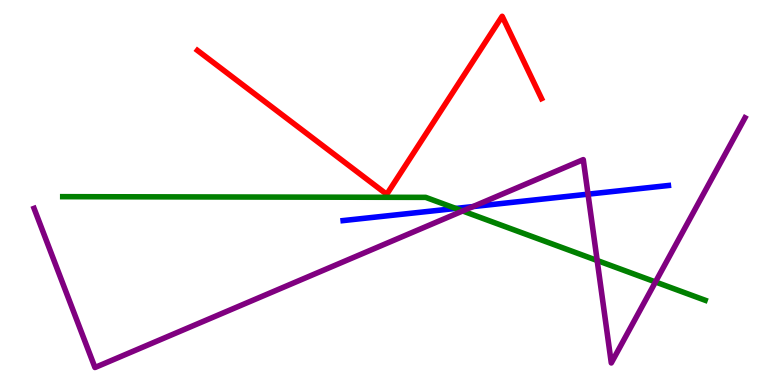[{'lines': ['blue', 'red'], 'intersections': []}, {'lines': ['green', 'red'], 'intersections': []}, {'lines': ['purple', 'red'], 'intersections': []}, {'lines': ['blue', 'green'], 'intersections': [{'x': 5.88, 'y': 4.59}]}, {'lines': ['blue', 'purple'], 'intersections': [{'x': 6.1, 'y': 4.63}, {'x': 7.59, 'y': 4.96}]}, {'lines': ['green', 'purple'], 'intersections': [{'x': 5.97, 'y': 4.52}, {'x': 7.71, 'y': 3.23}, {'x': 8.46, 'y': 2.68}]}]